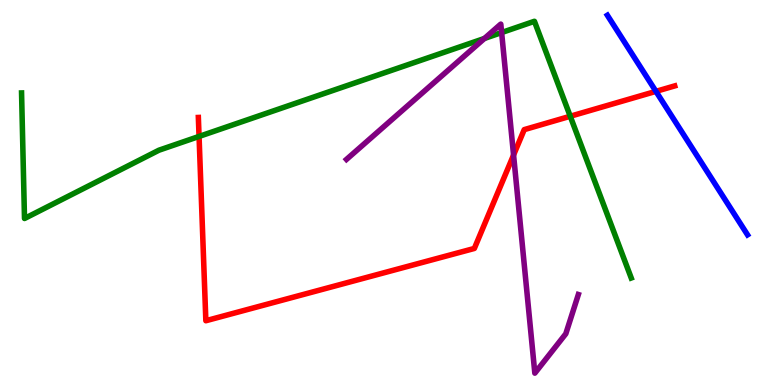[{'lines': ['blue', 'red'], 'intersections': [{'x': 8.46, 'y': 7.63}]}, {'lines': ['green', 'red'], 'intersections': [{'x': 2.57, 'y': 6.46}, {'x': 7.36, 'y': 6.98}]}, {'lines': ['purple', 'red'], 'intersections': [{'x': 6.63, 'y': 5.97}]}, {'lines': ['blue', 'green'], 'intersections': []}, {'lines': ['blue', 'purple'], 'intersections': []}, {'lines': ['green', 'purple'], 'intersections': [{'x': 6.25, 'y': 9.0}, {'x': 6.47, 'y': 9.15}]}]